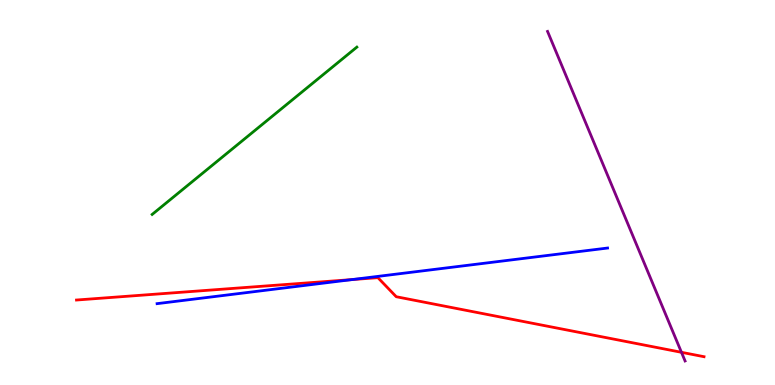[{'lines': ['blue', 'red'], 'intersections': [{'x': 4.54, 'y': 2.74}]}, {'lines': ['green', 'red'], 'intersections': []}, {'lines': ['purple', 'red'], 'intersections': [{'x': 8.79, 'y': 0.849}]}, {'lines': ['blue', 'green'], 'intersections': []}, {'lines': ['blue', 'purple'], 'intersections': []}, {'lines': ['green', 'purple'], 'intersections': []}]